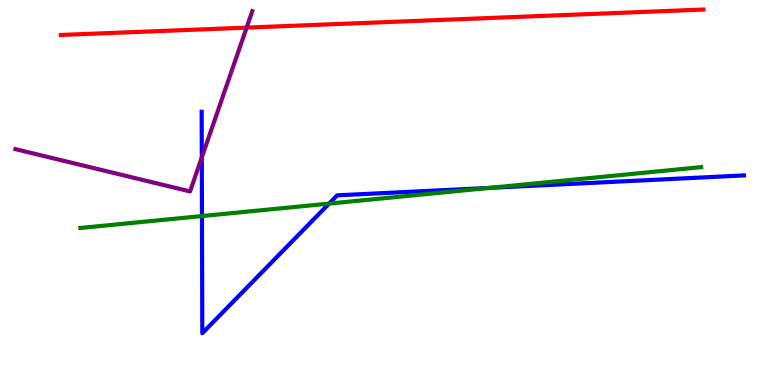[{'lines': ['blue', 'red'], 'intersections': []}, {'lines': ['green', 'red'], 'intersections': []}, {'lines': ['purple', 'red'], 'intersections': [{'x': 3.18, 'y': 9.28}]}, {'lines': ['blue', 'green'], 'intersections': [{'x': 2.61, 'y': 4.39}, {'x': 4.25, 'y': 4.71}, {'x': 6.32, 'y': 5.12}]}, {'lines': ['blue', 'purple'], 'intersections': [{'x': 2.6, 'y': 5.91}]}, {'lines': ['green', 'purple'], 'intersections': []}]